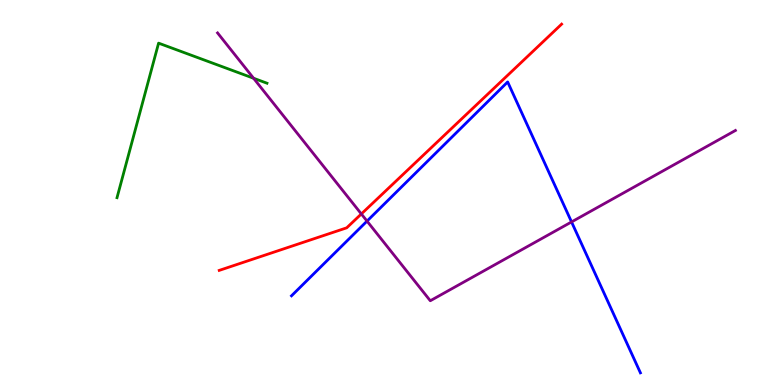[{'lines': ['blue', 'red'], 'intersections': []}, {'lines': ['green', 'red'], 'intersections': []}, {'lines': ['purple', 'red'], 'intersections': [{'x': 4.66, 'y': 4.44}]}, {'lines': ['blue', 'green'], 'intersections': []}, {'lines': ['blue', 'purple'], 'intersections': [{'x': 4.74, 'y': 4.26}, {'x': 7.37, 'y': 4.24}]}, {'lines': ['green', 'purple'], 'intersections': [{'x': 3.27, 'y': 7.97}]}]